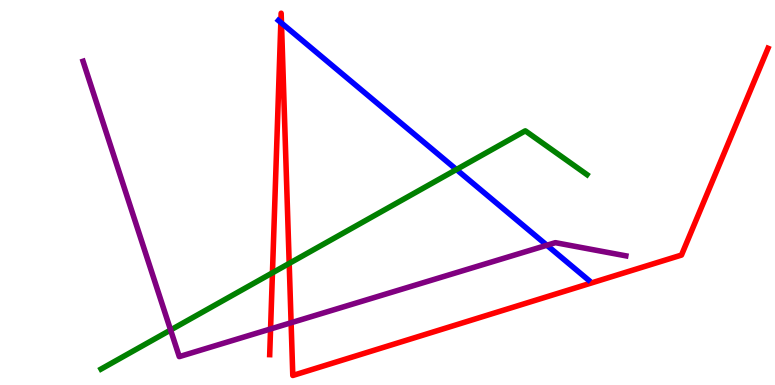[{'lines': ['blue', 'red'], 'intersections': [{'x': 3.62, 'y': 9.42}, {'x': 3.63, 'y': 9.4}]}, {'lines': ['green', 'red'], 'intersections': [{'x': 3.52, 'y': 2.91}, {'x': 3.73, 'y': 3.16}]}, {'lines': ['purple', 'red'], 'intersections': [{'x': 3.49, 'y': 1.46}, {'x': 3.76, 'y': 1.62}]}, {'lines': ['blue', 'green'], 'intersections': [{'x': 5.89, 'y': 5.6}]}, {'lines': ['blue', 'purple'], 'intersections': [{'x': 7.06, 'y': 3.63}]}, {'lines': ['green', 'purple'], 'intersections': [{'x': 2.2, 'y': 1.43}]}]